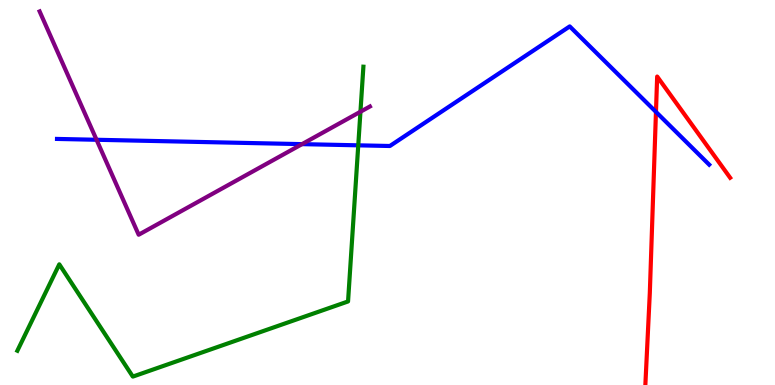[{'lines': ['blue', 'red'], 'intersections': [{'x': 8.46, 'y': 7.09}]}, {'lines': ['green', 'red'], 'intersections': []}, {'lines': ['purple', 'red'], 'intersections': []}, {'lines': ['blue', 'green'], 'intersections': [{'x': 4.62, 'y': 6.23}]}, {'lines': ['blue', 'purple'], 'intersections': [{'x': 1.25, 'y': 6.37}, {'x': 3.9, 'y': 6.26}]}, {'lines': ['green', 'purple'], 'intersections': [{'x': 4.65, 'y': 7.1}]}]